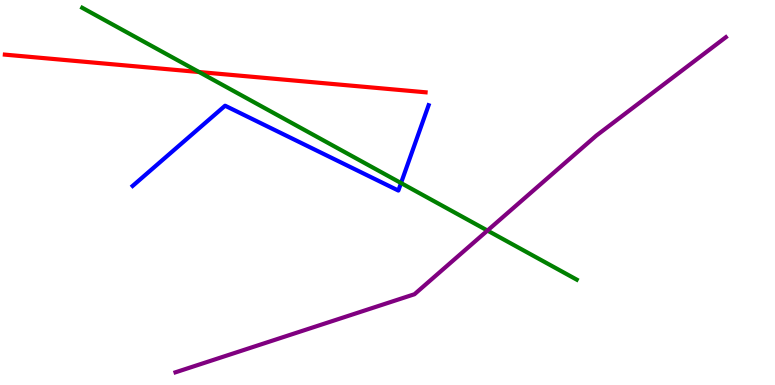[{'lines': ['blue', 'red'], 'intersections': []}, {'lines': ['green', 'red'], 'intersections': [{'x': 2.57, 'y': 8.13}]}, {'lines': ['purple', 'red'], 'intersections': []}, {'lines': ['blue', 'green'], 'intersections': [{'x': 5.17, 'y': 5.25}]}, {'lines': ['blue', 'purple'], 'intersections': []}, {'lines': ['green', 'purple'], 'intersections': [{'x': 6.29, 'y': 4.01}]}]